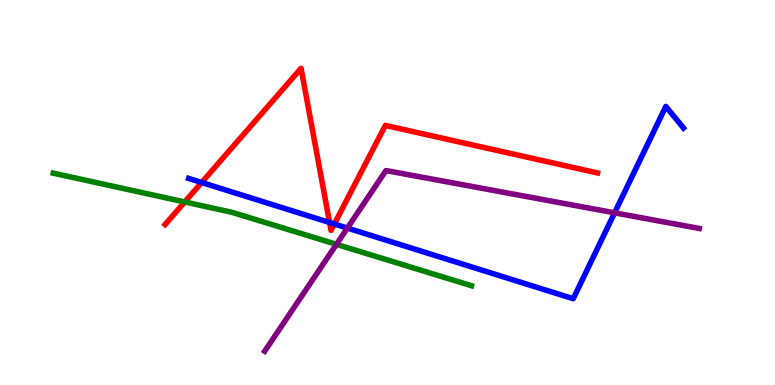[{'lines': ['blue', 'red'], 'intersections': [{'x': 2.6, 'y': 5.26}, {'x': 4.25, 'y': 4.22}, {'x': 4.31, 'y': 4.18}]}, {'lines': ['green', 'red'], 'intersections': [{'x': 2.38, 'y': 4.75}]}, {'lines': ['purple', 'red'], 'intersections': []}, {'lines': ['blue', 'green'], 'intersections': []}, {'lines': ['blue', 'purple'], 'intersections': [{'x': 4.48, 'y': 4.08}, {'x': 7.93, 'y': 4.47}]}, {'lines': ['green', 'purple'], 'intersections': [{'x': 4.34, 'y': 3.65}]}]